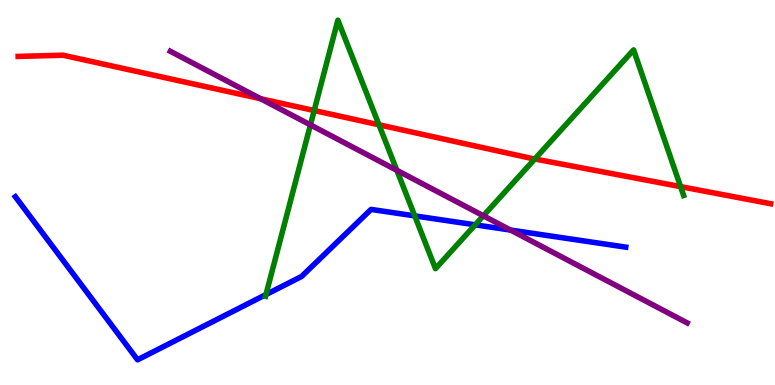[{'lines': ['blue', 'red'], 'intersections': []}, {'lines': ['green', 'red'], 'intersections': [{'x': 4.05, 'y': 7.13}, {'x': 4.89, 'y': 6.76}, {'x': 6.9, 'y': 5.87}, {'x': 8.78, 'y': 5.15}]}, {'lines': ['purple', 'red'], 'intersections': [{'x': 3.36, 'y': 7.44}]}, {'lines': ['blue', 'green'], 'intersections': [{'x': 3.43, 'y': 2.35}, {'x': 5.35, 'y': 4.39}, {'x': 6.13, 'y': 4.16}]}, {'lines': ['blue', 'purple'], 'intersections': [{'x': 6.59, 'y': 4.02}]}, {'lines': ['green', 'purple'], 'intersections': [{'x': 4.01, 'y': 6.76}, {'x': 5.12, 'y': 5.58}, {'x': 6.24, 'y': 4.4}]}]